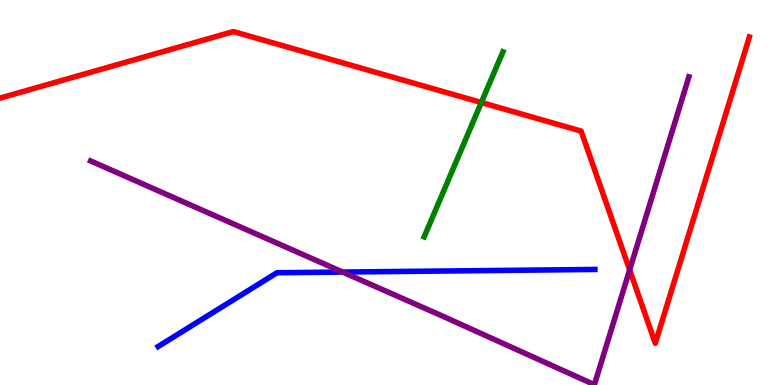[{'lines': ['blue', 'red'], 'intersections': []}, {'lines': ['green', 'red'], 'intersections': [{'x': 6.21, 'y': 7.34}]}, {'lines': ['purple', 'red'], 'intersections': [{'x': 8.12, 'y': 2.99}]}, {'lines': ['blue', 'green'], 'intersections': []}, {'lines': ['blue', 'purple'], 'intersections': [{'x': 4.42, 'y': 2.93}]}, {'lines': ['green', 'purple'], 'intersections': []}]